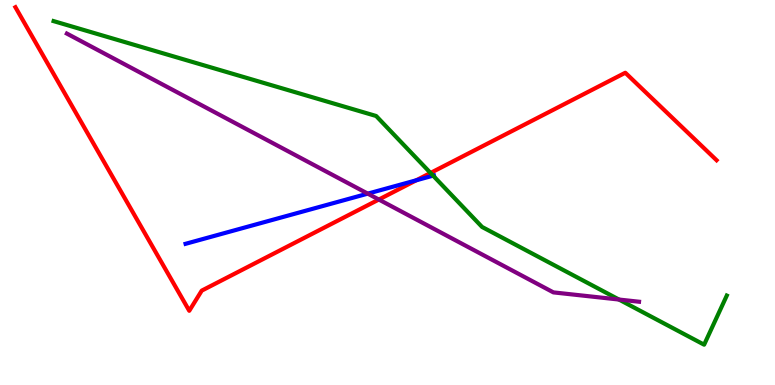[{'lines': ['blue', 'red'], 'intersections': [{'x': 5.37, 'y': 5.32}]}, {'lines': ['green', 'red'], 'intersections': [{'x': 5.56, 'y': 5.51}]}, {'lines': ['purple', 'red'], 'intersections': [{'x': 4.89, 'y': 4.82}]}, {'lines': ['blue', 'green'], 'intersections': [{'x': 5.59, 'y': 5.44}]}, {'lines': ['blue', 'purple'], 'intersections': [{'x': 4.75, 'y': 4.97}]}, {'lines': ['green', 'purple'], 'intersections': [{'x': 7.99, 'y': 2.22}]}]